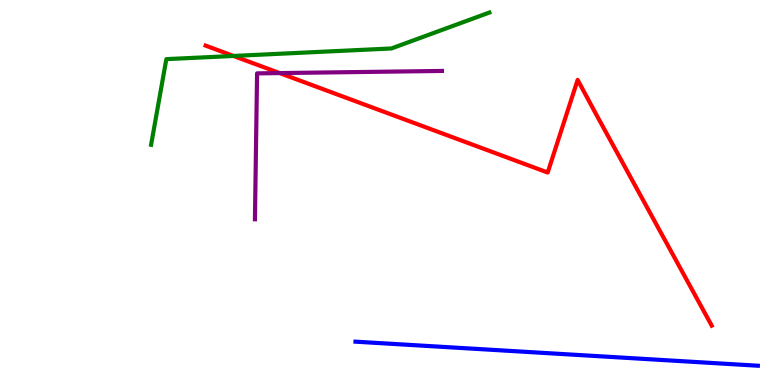[{'lines': ['blue', 'red'], 'intersections': []}, {'lines': ['green', 'red'], 'intersections': [{'x': 3.01, 'y': 8.55}]}, {'lines': ['purple', 'red'], 'intersections': [{'x': 3.61, 'y': 8.1}]}, {'lines': ['blue', 'green'], 'intersections': []}, {'lines': ['blue', 'purple'], 'intersections': []}, {'lines': ['green', 'purple'], 'intersections': []}]